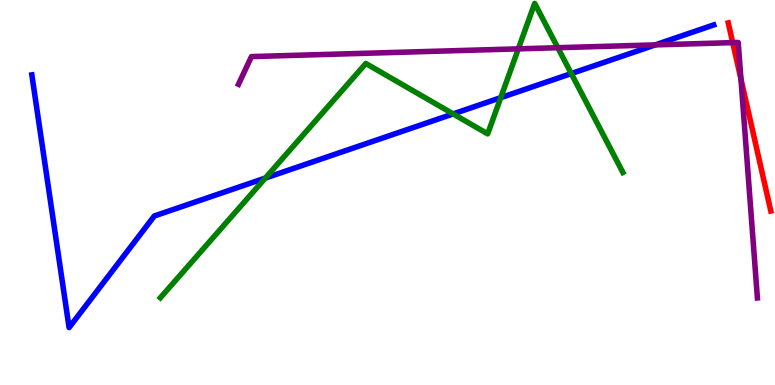[{'lines': ['blue', 'red'], 'intersections': []}, {'lines': ['green', 'red'], 'intersections': []}, {'lines': ['purple', 'red'], 'intersections': [{'x': 9.45, 'y': 8.89}, {'x': 9.56, 'y': 7.95}]}, {'lines': ['blue', 'green'], 'intersections': [{'x': 3.42, 'y': 5.38}, {'x': 5.85, 'y': 7.04}, {'x': 6.46, 'y': 7.46}, {'x': 7.37, 'y': 8.09}]}, {'lines': ['blue', 'purple'], 'intersections': [{'x': 8.46, 'y': 8.83}]}, {'lines': ['green', 'purple'], 'intersections': [{'x': 6.69, 'y': 8.73}, {'x': 7.2, 'y': 8.76}]}]